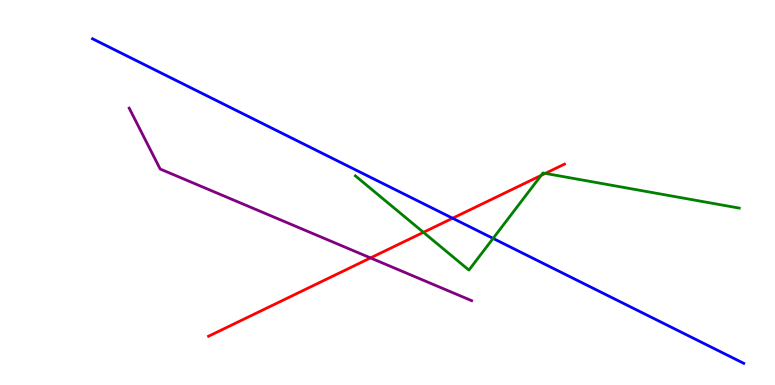[{'lines': ['blue', 'red'], 'intersections': [{'x': 5.84, 'y': 4.33}]}, {'lines': ['green', 'red'], 'intersections': [{'x': 5.46, 'y': 3.97}, {'x': 6.98, 'y': 5.44}, {'x': 7.04, 'y': 5.5}]}, {'lines': ['purple', 'red'], 'intersections': [{'x': 4.78, 'y': 3.3}]}, {'lines': ['blue', 'green'], 'intersections': [{'x': 6.36, 'y': 3.81}]}, {'lines': ['blue', 'purple'], 'intersections': []}, {'lines': ['green', 'purple'], 'intersections': []}]